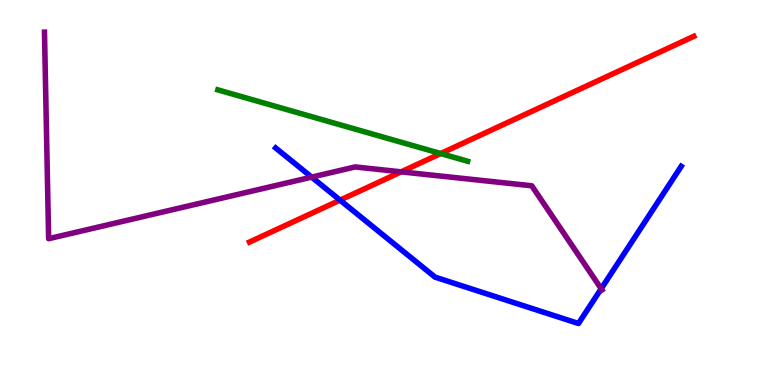[{'lines': ['blue', 'red'], 'intersections': [{'x': 4.39, 'y': 4.8}]}, {'lines': ['green', 'red'], 'intersections': [{'x': 5.69, 'y': 6.01}]}, {'lines': ['purple', 'red'], 'intersections': [{'x': 5.18, 'y': 5.54}]}, {'lines': ['blue', 'green'], 'intersections': []}, {'lines': ['blue', 'purple'], 'intersections': [{'x': 4.02, 'y': 5.4}, {'x': 7.76, 'y': 2.5}]}, {'lines': ['green', 'purple'], 'intersections': []}]